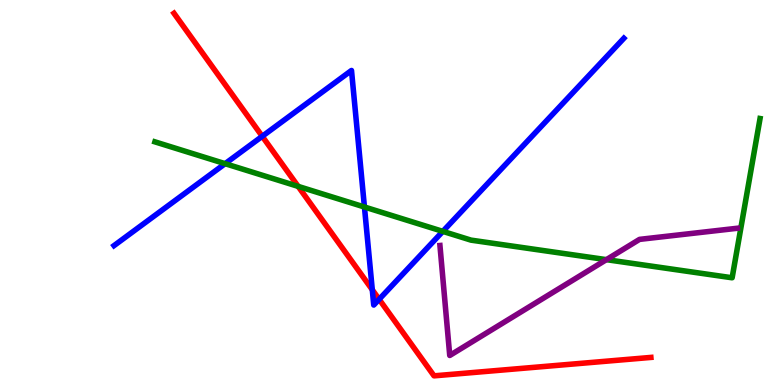[{'lines': ['blue', 'red'], 'intersections': [{'x': 3.38, 'y': 6.46}, {'x': 4.8, 'y': 2.47}, {'x': 4.89, 'y': 2.23}]}, {'lines': ['green', 'red'], 'intersections': [{'x': 3.85, 'y': 5.16}]}, {'lines': ['purple', 'red'], 'intersections': []}, {'lines': ['blue', 'green'], 'intersections': [{'x': 2.9, 'y': 5.75}, {'x': 4.7, 'y': 4.62}, {'x': 5.71, 'y': 3.99}]}, {'lines': ['blue', 'purple'], 'intersections': []}, {'lines': ['green', 'purple'], 'intersections': [{'x': 7.82, 'y': 3.26}]}]